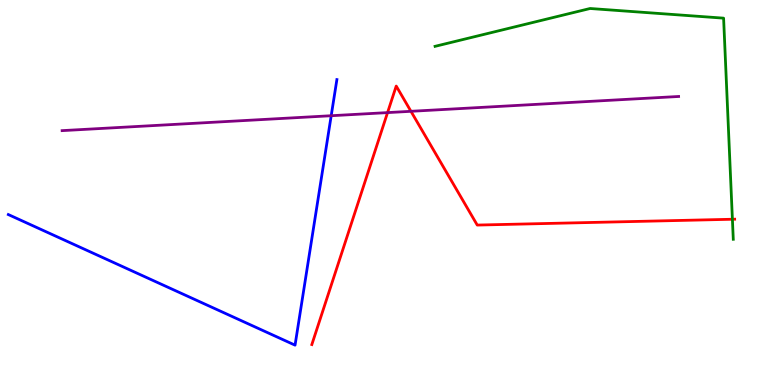[{'lines': ['blue', 'red'], 'intersections': []}, {'lines': ['green', 'red'], 'intersections': [{'x': 9.45, 'y': 4.31}]}, {'lines': ['purple', 'red'], 'intersections': [{'x': 5.0, 'y': 7.08}, {'x': 5.3, 'y': 7.11}]}, {'lines': ['blue', 'green'], 'intersections': []}, {'lines': ['blue', 'purple'], 'intersections': [{'x': 4.27, 'y': 6.99}]}, {'lines': ['green', 'purple'], 'intersections': []}]